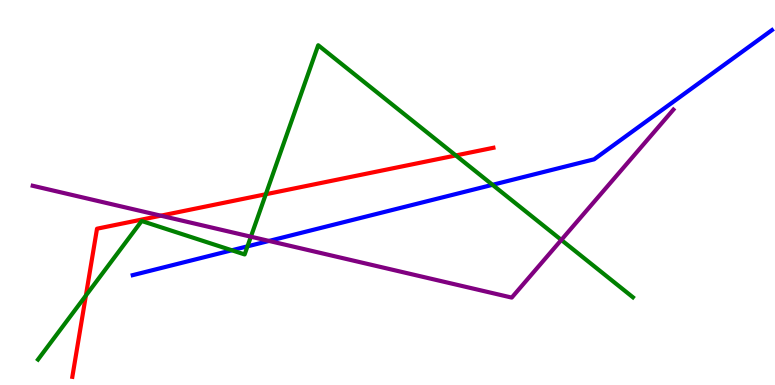[{'lines': ['blue', 'red'], 'intersections': []}, {'lines': ['green', 'red'], 'intersections': [{'x': 1.11, 'y': 2.32}, {'x': 3.43, 'y': 4.95}, {'x': 5.88, 'y': 5.96}]}, {'lines': ['purple', 'red'], 'intersections': [{'x': 2.08, 'y': 4.4}]}, {'lines': ['blue', 'green'], 'intersections': [{'x': 2.99, 'y': 3.5}, {'x': 3.19, 'y': 3.6}, {'x': 6.35, 'y': 5.2}]}, {'lines': ['blue', 'purple'], 'intersections': [{'x': 3.47, 'y': 3.74}]}, {'lines': ['green', 'purple'], 'intersections': [{'x': 3.24, 'y': 3.85}, {'x': 7.24, 'y': 3.77}]}]